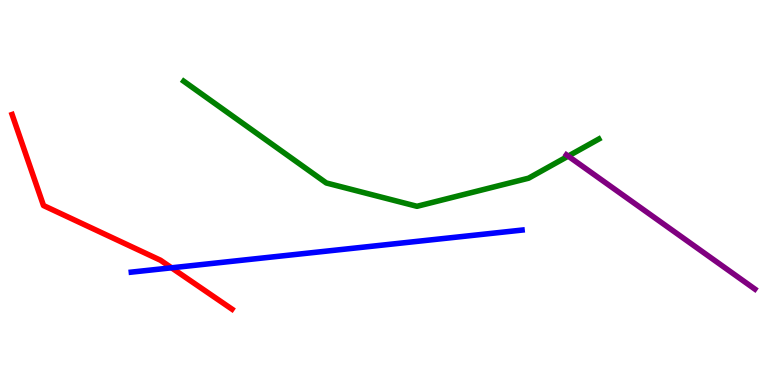[{'lines': ['blue', 'red'], 'intersections': [{'x': 2.21, 'y': 3.04}]}, {'lines': ['green', 'red'], 'intersections': []}, {'lines': ['purple', 'red'], 'intersections': []}, {'lines': ['blue', 'green'], 'intersections': []}, {'lines': ['blue', 'purple'], 'intersections': []}, {'lines': ['green', 'purple'], 'intersections': [{'x': 7.33, 'y': 5.94}]}]